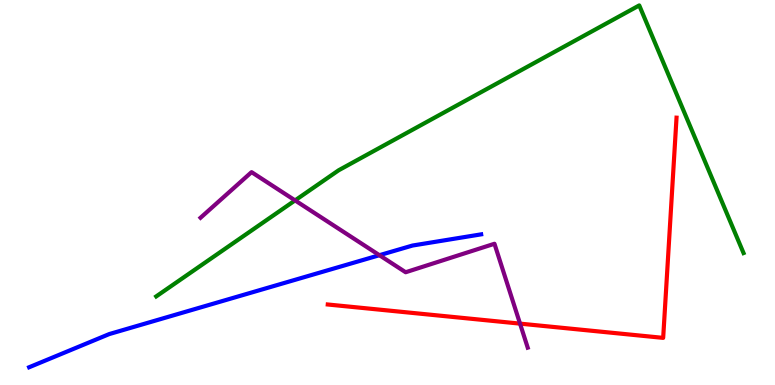[{'lines': ['blue', 'red'], 'intersections': []}, {'lines': ['green', 'red'], 'intersections': []}, {'lines': ['purple', 'red'], 'intersections': [{'x': 6.71, 'y': 1.59}]}, {'lines': ['blue', 'green'], 'intersections': []}, {'lines': ['blue', 'purple'], 'intersections': [{'x': 4.9, 'y': 3.37}]}, {'lines': ['green', 'purple'], 'intersections': [{'x': 3.81, 'y': 4.79}]}]